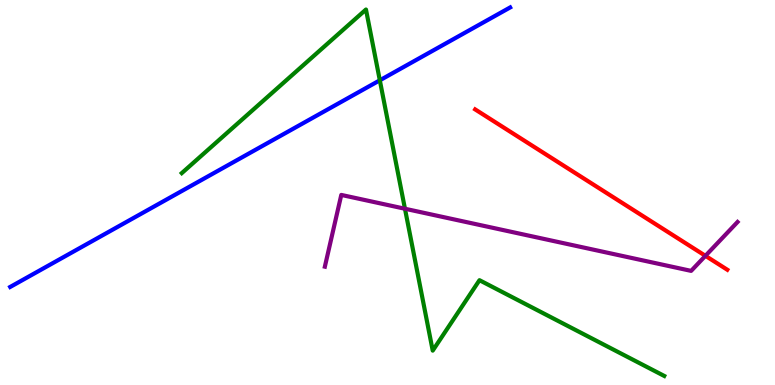[{'lines': ['blue', 'red'], 'intersections': []}, {'lines': ['green', 'red'], 'intersections': []}, {'lines': ['purple', 'red'], 'intersections': [{'x': 9.1, 'y': 3.36}]}, {'lines': ['blue', 'green'], 'intersections': [{'x': 4.9, 'y': 7.91}]}, {'lines': ['blue', 'purple'], 'intersections': []}, {'lines': ['green', 'purple'], 'intersections': [{'x': 5.23, 'y': 4.58}]}]